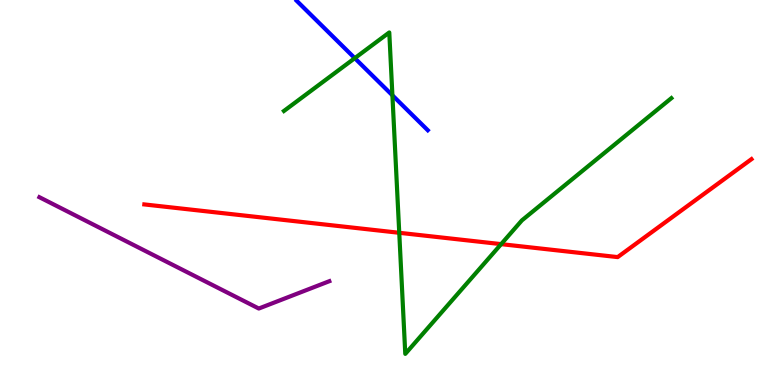[{'lines': ['blue', 'red'], 'intersections': []}, {'lines': ['green', 'red'], 'intersections': [{'x': 5.15, 'y': 3.95}, {'x': 6.47, 'y': 3.66}]}, {'lines': ['purple', 'red'], 'intersections': []}, {'lines': ['blue', 'green'], 'intersections': [{'x': 4.58, 'y': 8.49}, {'x': 5.06, 'y': 7.52}]}, {'lines': ['blue', 'purple'], 'intersections': []}, {'lines': ['green', 'purple'], 'intersections': []}]